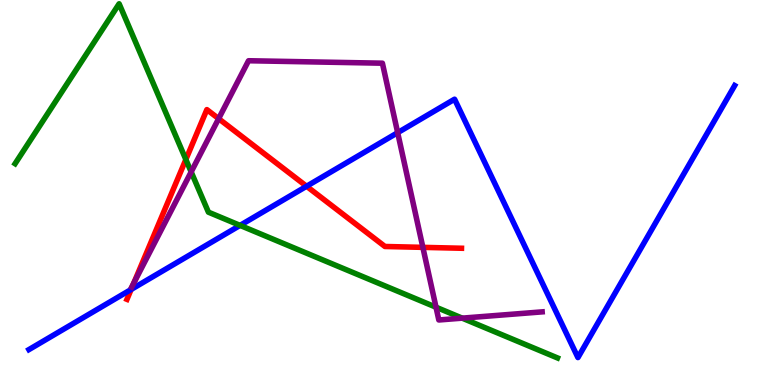[{'lines': ['blue', 'red'], 'intersections': [{'x': 1.69, 'y': 2.48}, {'x': 3.96, 'y': 5.16}]}, {'lines': ['green', 'red'], 'intersections': [{'x': 2.4, 'y': 5.86}]}, {'lines': ['purple', 'red'], 'intersections': [{'x': 1.73, 'y': 2.65}, {'x': 2.82, 'y': 6.92}, {'x': 5.46, 'y': 3.58}]}, {'lines': ['blue', 'green'], 'intersections': [{'x': 3.1, 'y': 4.15}]}, {'lines': ['blue', 'purple'], 'intersections': [{'x': 5.13, 'y': 6.55}]}, {'lines': ['green', 'purple'], 'intersections': [{'x': 2.47, 'y': 5.54}, {'x': 5.63, 'y': 2.02}, {'x': 5.96, 'y': 1.74}]}]